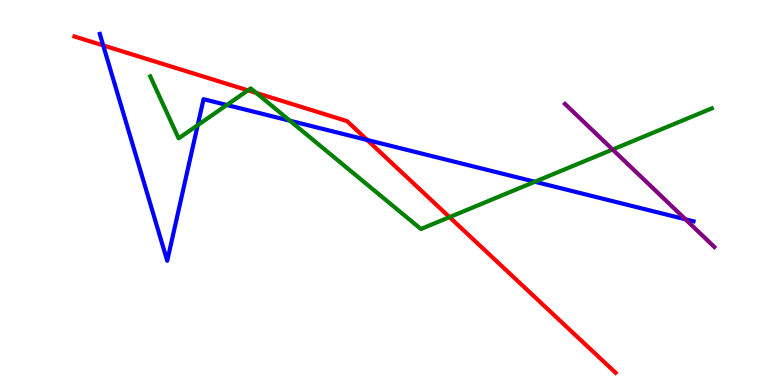[{'lines': ['blue', 'red'], 'intersections': [{'x': 1.33, 'y': 8.82}, {'x': 4.74, 'y': 6.36}]}, {'lines': ['green', 'red'], 'intersections': [{'x': 3.2, 'y': 7.65}, {'x': 3.31, 'y': 7.59}, {'x': 5.8, 'y': 4.36}]}, {'lines': ['purple', 'red'], 'intersections': []}, {'lines': ['blue', 'green'], 'intersections': [{'x': 2.55, 'y': 6.75}, {'x': 2.93, 'y': 7.27}, {'x': 3.74, 'y': 6.87}, {'x': 6.9, 'y': 5.28}]}, {'lines': ['blue', 'purple'], 'intersections': [{'x': 8.84, 'y': 4.3}]}, {'lines': ['green', 'purple'], 'intersections': [{'x': 7.9, 'y': 6.12}]}]